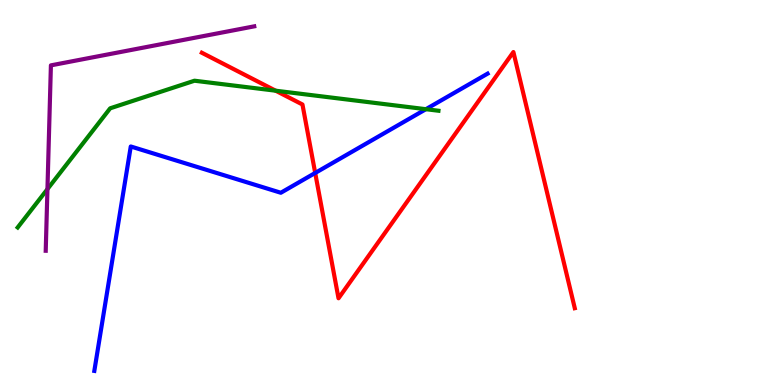[{'lines': ['blue', 'red'], 'intersections': [{'x': 4.07, 'y': 5.51}]}, {'lines': ['green', 'red'], 'intersections': [{'x': 3.56, 'y': 7.64}]}, {'lines': ['purple', 'red'], 'intersections': []}, {'lines': ['blue', 'green'], 'intersections': [{'x': 5.5, 'y': 7.16}]}, {'lines': ['blue', 'purple'], 'intersections': []}, {'lines': ['green', 'purple'], 'intersections': [{'x': 0.612, 'y': 5.09}]}]